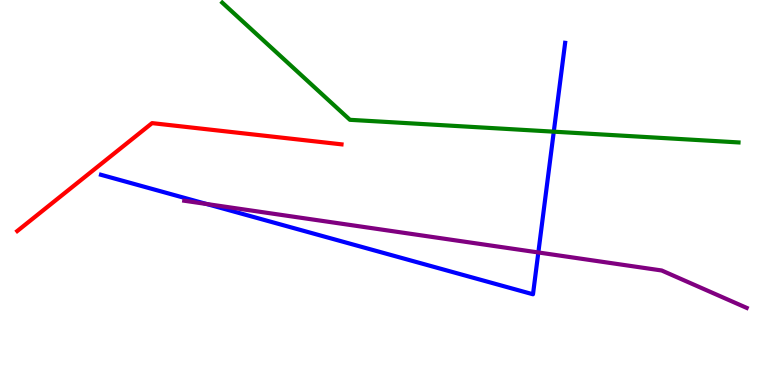[{'lines': ['blue', 'red'], 'intersections': []}, {'lines': ['green', 'red'], 'intersections': []}, {'lines': ['purple', 'red'], 'intersections': []}, {'lines': ['blue', 'green'], 'intersections': [{'x': 7.15, 'y': 6.58}]}, {'lines': ['blue', 'purple'], 'intersections': [{'x': 2.67, 'y': 4.7}, {'x': 6.95, 'y': 3.44}]}, {'lines': ['green', 'purple'], 'intersections': []}]